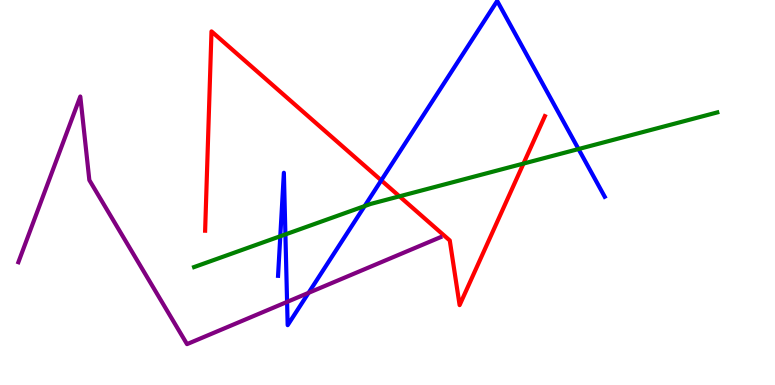[{'lines': ['blue', 'red'], 'intersections': [{'x': 4.92, 'y': 5.32}]}, {'lines': ['green', 'red'], 'intersections': [{'x': 5.15, 'y': 4.9}, {'x': 6.75, 'y': 5.75}]}, {'lines': ['purple', 'red'], 'intersections': []}, {'lines': ['blue', 'green'], 'intersections': [{'x': 3.62, 'y': 3.86}, {'x': 3.68, 'y': 3.91}, {'x': 4.7, 'y': 4.65}, {'x': 7.46, 'y': 6.13}]}, {'lines': ['blue', 'purple'], 'intersections': [{'x': 3.7, 'y': 2.16}, {'x': 3.98, 'y': 2.39}]}, {'lines': ['green', 'purple'], 'intersections': []}]